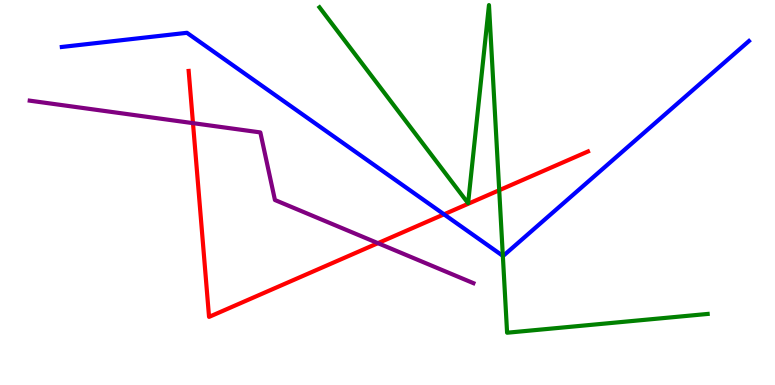[{'lines': ['blue', 'red'], 'intersections': [{'x': 5.73, 'y': 4.43}]}, {'lines': ['green', 'red'], 'intersections': [{'x': 6.44, 'y': 5.06}]}, {'lines': ['purple', 'red'], 'intersections': [{'x': 2.49, 'y': 6.8}, {'x': 4.88, 'y': 3.68}]}, {'lines': ['blue', 'green'], 'intersections': [{'x': 6.49, 'y': 3.35}]}, {'lines': ['blue', 'purple'], 'intersections': []}, {'lines': ['green', 'purple'], 'intersections': []}]